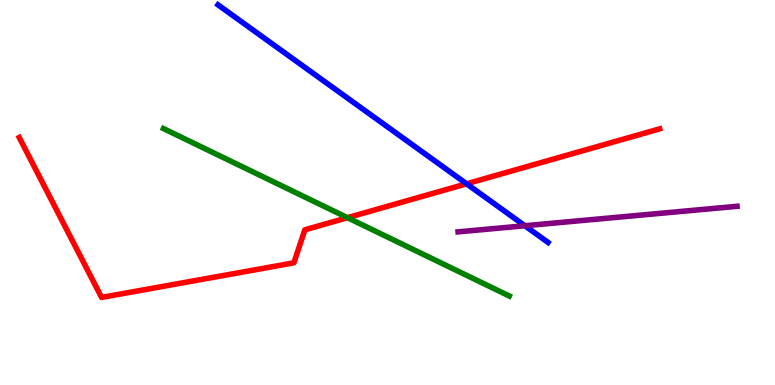[{'lines': ['blue', 'red'], 'intersections': [{'x': 6.02, 'y': 5.23}]}, {'lines': ['green', 'red'], 'intersections': [{'x': 4.48, 'y': 4.35}]}, {'lines': ['purple', 'red'], 'intersections': []}, {'lines': ['blue', 'green'], 'intersections': []}, {'lines': ['blue', 'purple'], 'intersections': [{'x': 6.77, 'y': 4.14}]}, {'lines': ['green', 'purple'], 'intersections': []}]